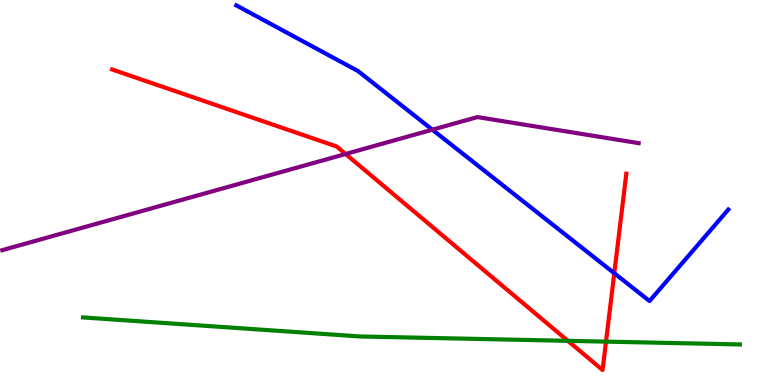[{'lines': ['blue', 'red'], 'intersections': [{'x': 7.93, 'y': 2.9}]}, {'lines': ['green', 'red'], 'intersections': [{'x': 7.33, 'y': 1.15}, {'x': 7.82, 'y': 1.13}]}, {'lines': ['purple', 'red'], 'intersections': [{'x': 4.46, 'y': 6.0}]}, {'lines': ['blue', 'green'], 'intersections': []}, {'lines': ['blue', 'purple'], 'intersections': [{'x': 5.58, 'y': 6.63}]}, {'lines': ['green', 'purple'], 'intersections': []}]